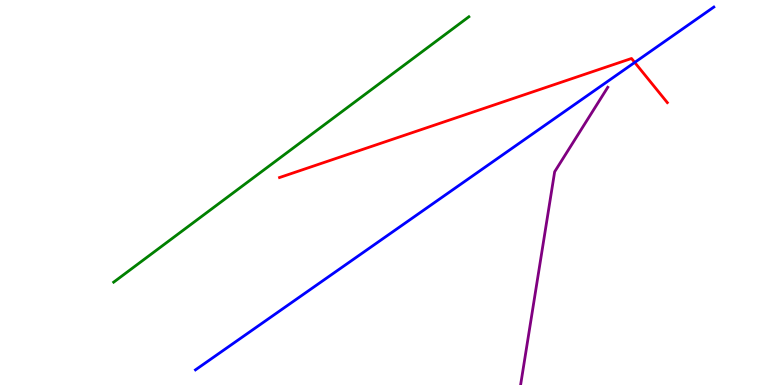[{'lines': ['blue', 'red'], 'intersections': [{'x': 8.19, 'y': 8.38}]}, {'lines': ['green', 'red'], 'intersections': []}, {'lines': ['purple', 'red'], 'intersections': []}, {'lines': ['blue', 'green'], 'intersections': []}, {'lines': ['blue', 'purple'], 'intersections': []}, {'lines': ['green', 'purple'], 'intersections': []}]